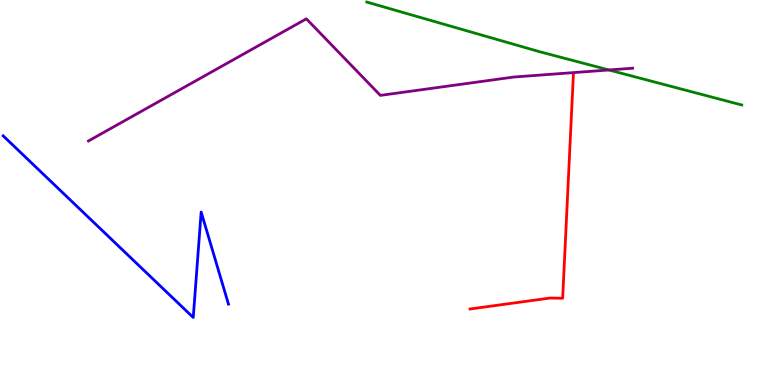[{'lines': ['blue', 'red'], 'intersections': []}, {'lines': ['green', 'red'], 'intersections': []}, {'lines': ['purple', 'red'], 'intersections': []}, {'lines': ['blue', 'green'], 'intersections': []}, {'lines': ['blue', 'purple'], 'intersections': []}, {'lines': ['green', 'purple'], 'intersections': [{'x': 7.86, 'y': 8.18}]}]